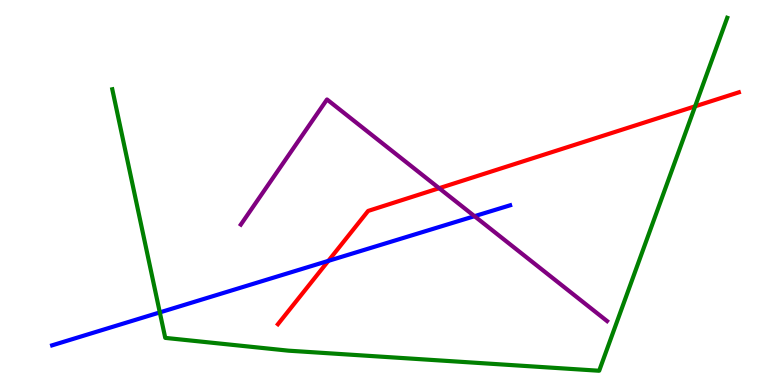[{'lines': ['blue', 'red'], 'intersections': [{'x': 4.24, 'y': 3.22}]}, {'lines': ['green', 'red'], 'intersections': [{'x': 8.97, 'y': 7.24}]}, {'lines': ['purple', 'red'], 'intersections': [{'x': 5.67, 'y': 5.11}]}, {'lines': ['blue', 'green'], 'intersections': [{'x': 2.06, 'y': 1.89}]}, {'lines': ['blue', 'purple'], 'intersections': [{'x': 6.12, 'y': 4.38}]}, {'lines': ['green', 'purple'], 'intersections': []}]